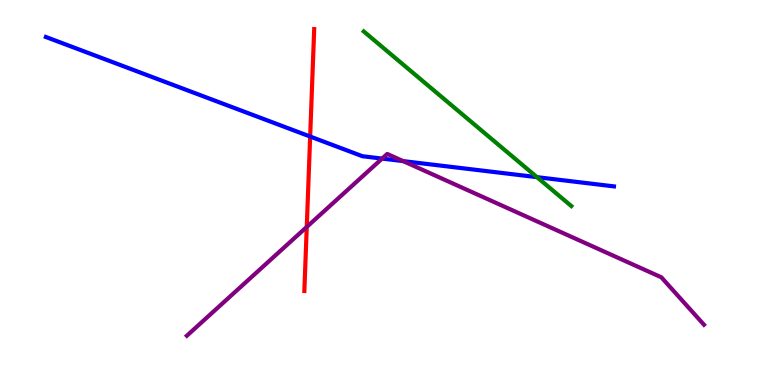[{'lines': ['blue', 'red'], 'intersections': [{'x': 4.0, 'y': 6.45}]}, {'lines': ['green', 'red'], 'intersections': []}, {'lines': ['purple', 'red'], 'intersections': [{'x': 3.96, 'y': 4.11}]}, {'lines': ['blue', 'green'], 'intersections': [{'x': 6.93, 'y': 5.4}]}, {'lines': ['blue', 'purple'], 'intersections': [{'x': 4.93, 'y': 5.88}, {'x': 5.2, 'y': 5.82}]}, {'lines': ['green', 'purple'], 'intersections': []}]